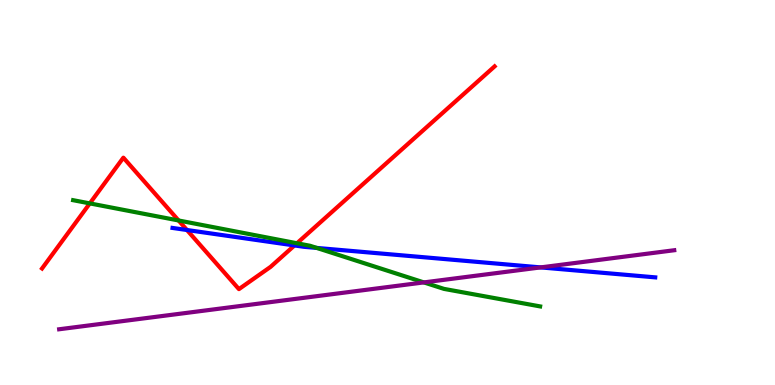[{'lines': ['blue', 'red'], 'intersections': [{'x': 2.41, 'y': 4.03}, {'x': 3.8, 'y': 3.62}]}, {'lines': ['green', 'red'], 'intersections': [{'x': 1.16, 'y': 4.72}, {'x': 2.3, 'y': 4.27}, {'x': 3.83, 'y': 3.68}]}, {'lines': ['purple', 'red'], 'intersections': []}, {'lines': ['blue', 'green'], 'intersections': [{'x': 4.09, 'y': 3.56}]}, {'lines': ['blue', 'purple'], 'intersections': [{'x': 6.98, 'y': 3.05}]}, {'lines': ['green', 'purple'], 'intersections': [{'x': 5.47, 'y': 2.66}]}]